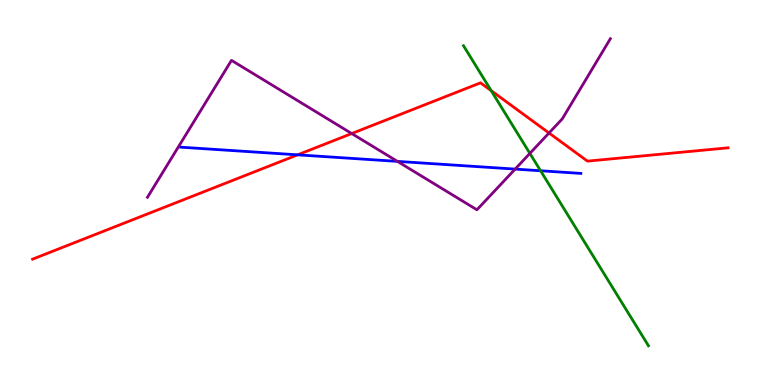[{'lines': ['blue', 'red'], 'intersections': [{'x': 3.84, 'y': 5.98}]}, {'lines': ['green', 'red'], 'intersections': [{'x': 6.34, 'y': 7.64}]}, {'lines': ['purple', 'red'], 'intersections': [{'x': 4.54, 'y': 6.53}, {'x': 7.08, 'y': 6.55}]}, {'lines': ['blue', 'green'], 'intersections': [{'x': 6.98, 'y': 5.56}]}, {'lines': ['blue', 'purple'], 'intersections': [{'x': 5.13, 'y': 5.81}, {'x': 6.65, 'y': 5.61}]}, {'lines': ['green', 'purple'], 'intersections': [{'x': 6.84, 'y': 6.02}]}]